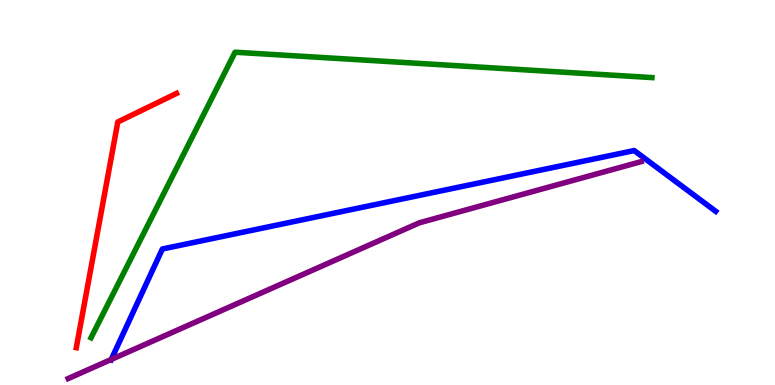[{'lines': ['blue', 'red'], 'intersections': []}, {'lines': ['green', 'red'], 'intersections': []}, {'lines': ['purple', 'red'], 'intersections': []}, {'lines': ['blue', 'green'], 'intersections': []}, {'lines': ['blue', 'purple'], 'intersections': [{'x': 1.44, 'y': 0.664}]}, {'lines': ['green', 'purple'], 'intersections': []}]